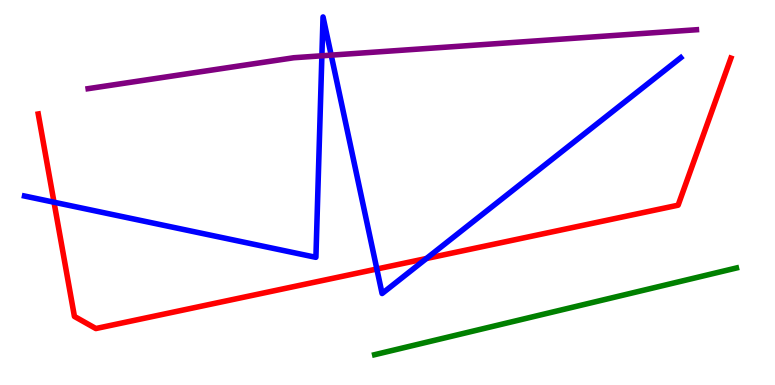[{'lines': ['blue', 'red'], 'intersections': [{'x': 0.697, 'y': 4.75}, {'x': 4.86, 'y': 3.01}, {'x': 5.5, 'y': 3.29}]}, {'lines': ['green', 'red'], 'intersections': []}, {'lines': ['purple', 'red'], 'intersections': []}, {'lines': ['blue', 'green'], 'intersections': []}, {'lines': ['blue', 'purple'], 'intersections': [{'x': 4.15, 'y': 8.55}, {'x': 4.27, 'y': 8.57}]}, {'lines': ['green', 'purple'], 'intersections': []}]